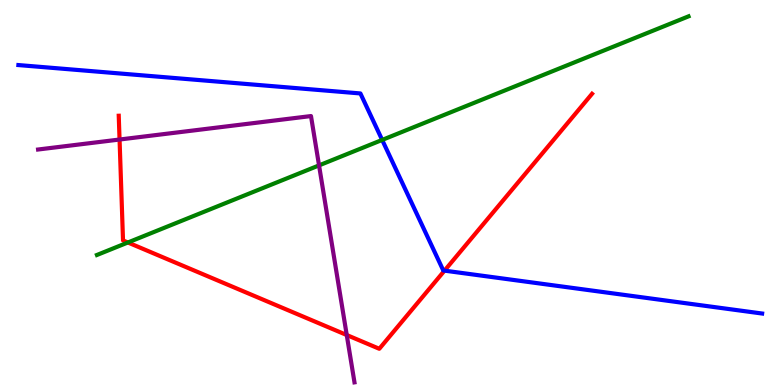[{'lines': ['blue', 'red'], 'intersections': [{'x': 5.74, 'y': 2.97}]}, {'lines': ['green', 'red'], 'intersections': [{'x': 1.65, 'y': 3.7}]}, {'lines': ['purple', 'red'], 'intersections': [{'x': 1.54, 'y': 6.38}, {'x': 4.47, 'y': 1.3}]}, {'lines': ['blue', 'green'], 'intersections': [{'x': 4.93, 'y': 6.37}]}, {'lines': ['blue', 'purple'], 'intersections': []}, {'lines': ['green', 'purple'], 'intersections': [{'x': 4.12, 'y': 5.7}]}]